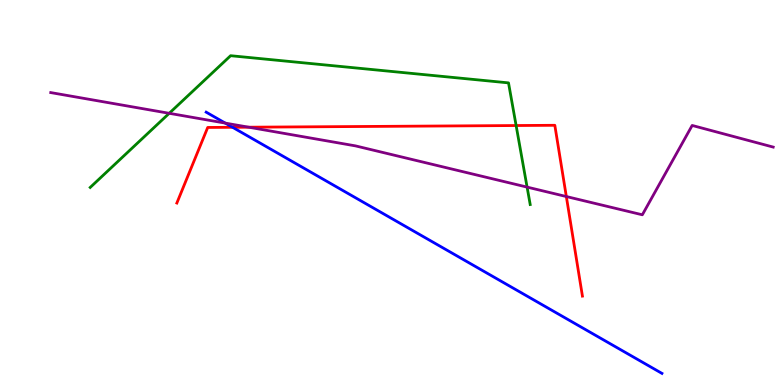[{'lines': ['blue', 'red'], 'intersections': [{'x': 3.0, 'y': 6.69}]}, {'lines': ['green', 'red'], 'intersections': [{'x': 6.66, 'y': 6.74}]}, {'lines': ['purple', 'red'], 'intersections': [{'x': 3.21, 'y': 6.7}, {'x': 7.31, 'y': 4.9}]}, {'lines': ['blue', 'green'], 'intersections': []}, {'lines': ['blue', 'purple'], 'intersections': [{'x': 2.91, 'y': 6.8}]}, {'lines': ['green', 'purple'], 'intersections': [{'x': 2.18, 'y': 7.06}, {'x': 6.8, 'y': 5.14}]}]